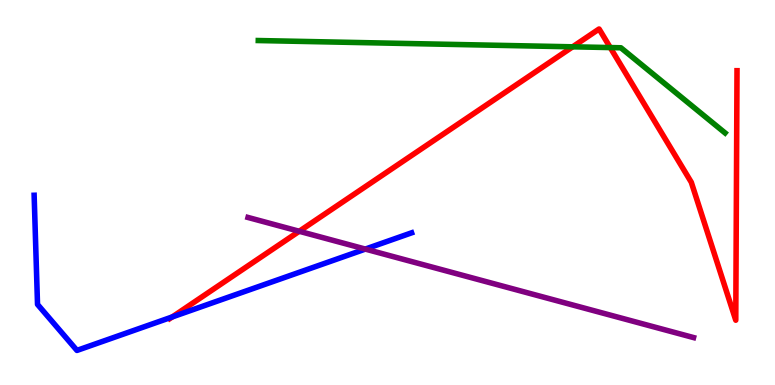[{'lines': ['blue', 'red'], 'intersections': [{'x': 2.22, 'y': 1.77}]}, {'lines': ['green', 'red'], 'intersections': [{'x': 7.39, 'y': 8.78}, {'x': 7.87, 'y': 8.76}]}, {'lines': ['purple', 'red'], 'intersections': [{'x': 3.86, 'y': 3.99}]}, {'lines': ['blue', 'green'], 'intersections': []}, {'lines': ['blue', 'purple'], 'intersections': [{'x': 4.71, 'y': 3.53}]}, {'lines': ['green', 'purple'], 'intersections': []}]